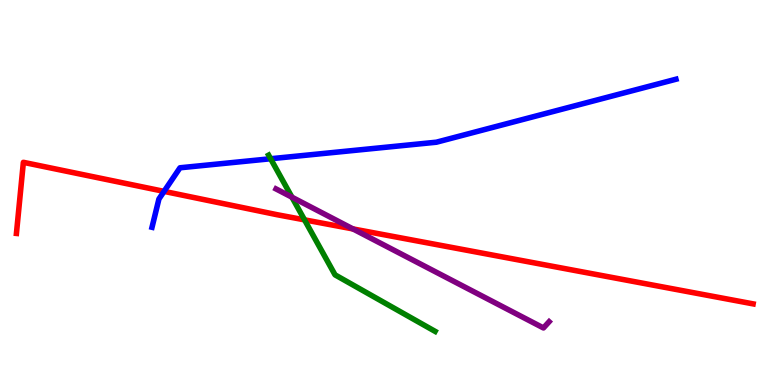[{'lines': ['blue', 'red'], 'intersections': [{'x': 2.12, 'y': 5.03}]}, {'lines': ['green', 'red'], 'intersections': [{'x': 3.93, 'y': 4.29}]}, {'lines': ['purple', 'red'], 'intersections': [{'x': 4.55, 'y': 4.05}]}, {'lines': ['blue', 'green'], 'intersections': [{'x': 3.49, 'y': 5.88}]}, {'lines': ['blue', 'purple'], 'intersections': []}, {'lines': ['green', 'purple'], 'intersections': [{'x': 3.77, 'y': 4.88}]}]